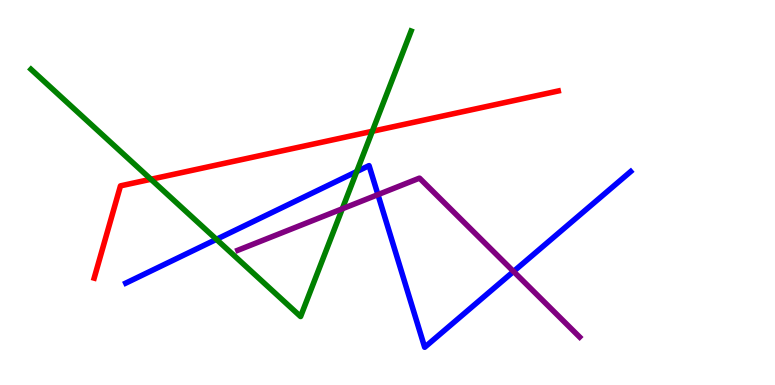[{'lines': ['blue', 'red'], 'intersections': []}, {'lines': ['green', 'red'], 'intersections': [{'x': 1.95, 'y': 5.34}, {'x': 4.8, 'y': 6.59}]}, {'lines': ['purple', 'red'], 'intersections': []}, {'lines': ['blue', 'green'], 'intersections': [{'x': 2.79, 'y': 3.78}, {'x': 4.6, 'y': 5.54}]}, {'lines': ['blue', 'purple'], 'intersections': [{'x': 4.88, 'y': 4.94}, {'x': 6.63, 'y': 2.95}]}, {'lines': ['green', 'purple'], 'intersections': [{'x': 4.42, 'y': 4.58}]}]